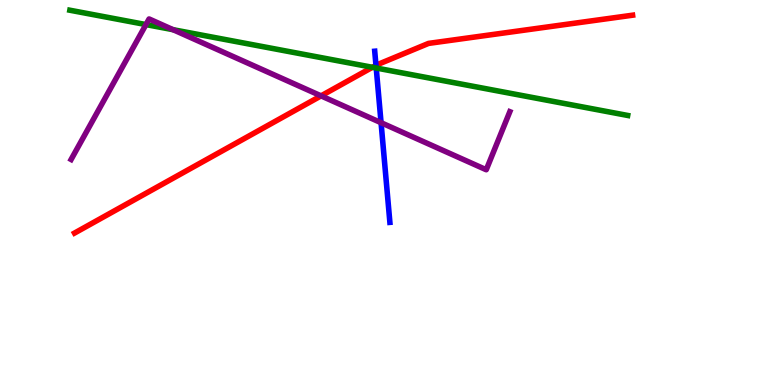[{'lines': ['blue', 'red'], 'intersections': [{'x': 4.85, 'y': 8.3}]}, {'lines': ['green', 'red'], 'intersections': [{'x': 4.81, 'y': 8.25}]}, {'lines': ['purple', 'red'], 'intersections': [{'x': 4.14, 'y': 7.51}]}, {'lines': ['blue', 'green'], 'intersections': [{'x': 4.85, 'y': 8.23}]}, {'lines': ['blue', 'purple'], 'intersections': [{'x': 4.92, 'y': 6.81}]}, {'lines': ['green', 'purple'], 'intersections': [{'x': 1.88, 'y': 9.36}, {'x': 2.23, 'y': 9.23}]}]